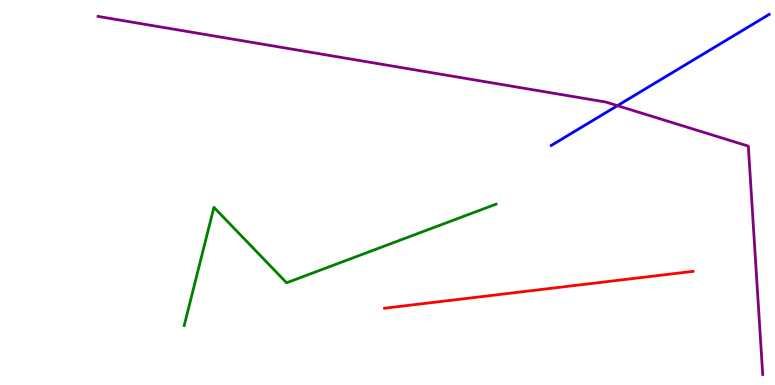[{'lines': ['blue', 'red'], 'intersections': []}, {'lines': ['green', 'red'], 'intersections': []}, {'lines': ['purple', 'red'], 'intersections': []}, {'lines': ['blue', 'green'], 'intersections': []}, {'lines': ['blue', 'purple'], 'intersections': [{'x': 7.97, 'y': 7.26}]}, {'lines': ['green', 'purple'], 'intersections': []}]